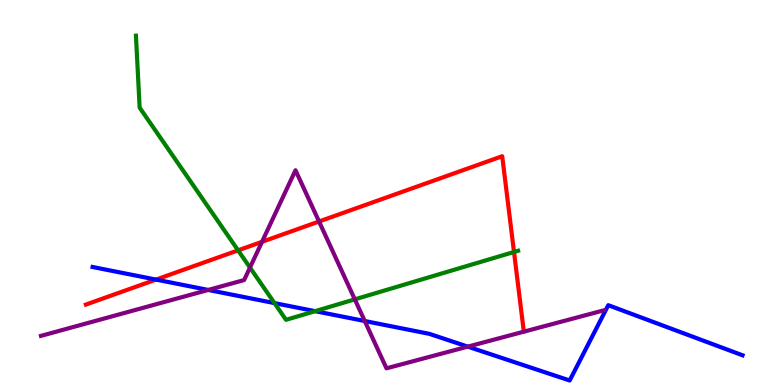[{'lines': ['blue', 'red'], 'intersections': [{'x': 2.01, 'y': 2.74}]}, {'lines': ['green', 'red'], 'intersections': [{'x': 3.07, 'y': 3.5}, {'x': 6.63, 'y': 3.45}]}, {'lines': ['purple', 'red'], 'intersections': [{'x': 3.38, 'y': 3.72}, {'x': 4.12, 'y': 4.25}]}, {'lines': ['blue', 'green'], 'intersections': [{'x': 3.54, 'y': 2.13}, {'x': 4.07, 'y': 1.92}]}, {'lines': ['blue', 'purple'], 'intersections': [{'x': 2.69, 'y': 2.47}, {'x': 4.71, 'y': 1.66}, {'x': 6.04, 'y': 0.997}]}, {'lines': ['green', 'purple'], 'intersections': [{'x': 3.23, 'y': 3.05}, {'x': 4.58, 'y': 2.22}]}]